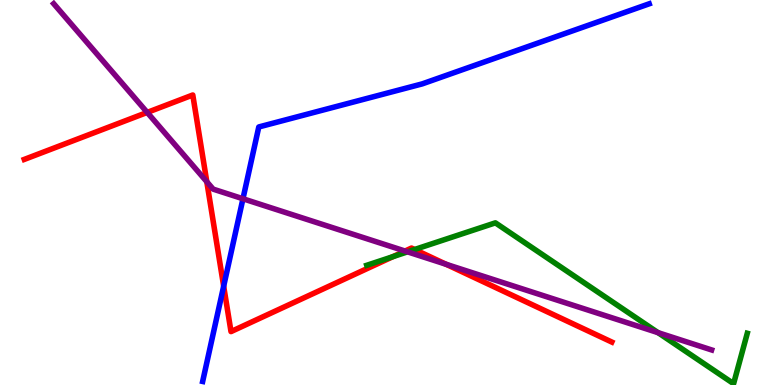[{'lines': ['blue', 'red'], 'intersections': [{'x': 2.89, 'y': 2.57}]}, {'lines': ['green', 'red'], 'intersections': [{'x': 5.07, 'y': 3.33}, {'x': 5.35, 'y': 3.52}]}, {'lines': ['purple', 'red'], 'intersections': [{'x': 1.9, 'y': 7.08}, {'x': 2.67, 'y': 5.28}, {'x': 5.23, 'y': 3.48}, {'x': 5.76, 'y': 3.14}]}, {'lines': ['blue', 'green'], 'intersections': []}, {'lines': ['blue', 'purple'], 'intersections': [{'x': 3.13, 'y': 4.84}]}, {'lines': ['green', 'purple'], 'intersections': [{'x': 5.26, 'y': 3.46}, {'x': 8.49, 'y': 1.36}]}]